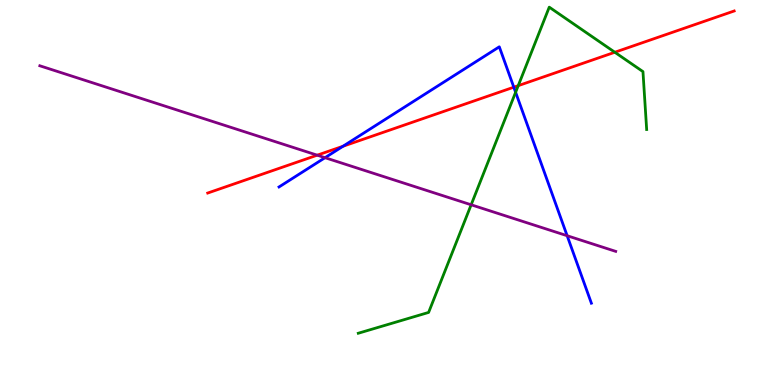[{'lines': ['blue', 'red'], 'intersections': [{'x': 4.43, 'y': 6.2}, {'x': 6.63, 'y': 7.74}]}, {'lines': ['green', 'red'], 'intersections': [{'x': 6.69, 'y': 7.78}, {'x': 7.93, 'y': 8.64}]}, {'lines': ['purple', 'red'], 'intersections': [{'x': 4.09, 'y': 5.97}]}, {'lines': ['blue', 'green'], 'intersections': [{'x': 6.65, 'y': 7.6}]}, {'lines': ['blue', 'purple'], 'intersections': [{'x': 4.19, 'y': 5.9}, {'x': 7.32, 'y': 3.88}]}, {'lines': ['green', 'purple'], 'intersections': [{'x': 6.08, 'y': 4.68}]}]